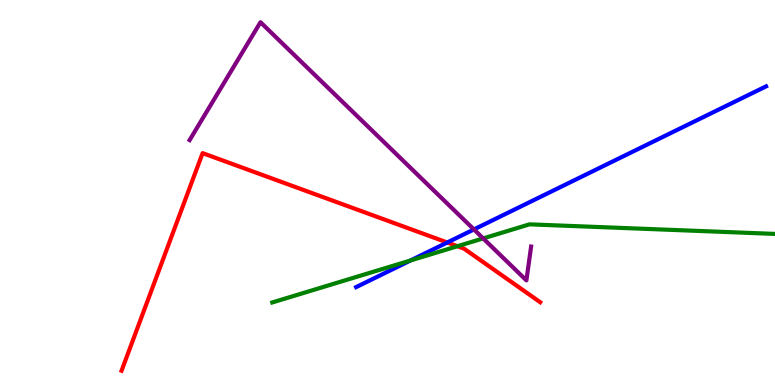[{'lines': ['blue', 'red'], 'intersections': [{'x': 5.77, 'y': 3.7}]}, {'lines': ['green', 'red'], 'intersections': [{'x': 5.9, 'y': 3.6}]}, {'lines': ['purple', 'red'], 'intersections': []}, {'lines': ['blue', 'green'], 'intersections': [{'x': 5.3, 'y': 3.23}]}, {'lines': ['blue', 'purple'], 'intersections': [{'x': 6.12, 'y': 4.04}]}, {'lines': ['green', 'purple'], 'intersections': [{'x': 6.23, 'y': 3.81}]}]